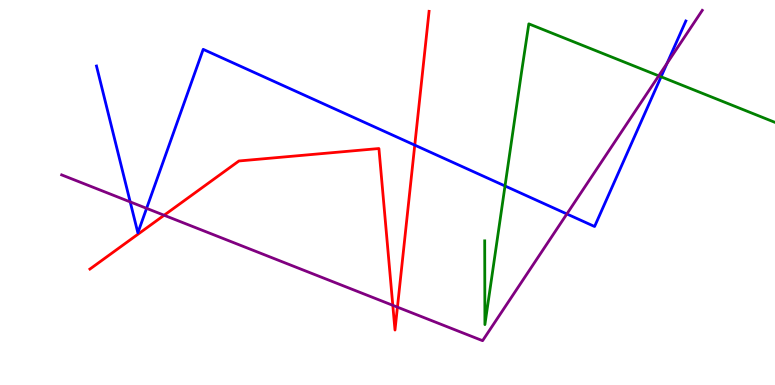[{'lines': ['blue', 'red'], 'intersections': [{'x': 5.35, 'y': 6.23}]}, {'lines': ['green', 'red'], 'intersections': []}, {'lines': ['purple', 'red'], 'intersections': [{'x': 2.12, 'y': 4.41}, {'x': 5.07, 'y': 2.07}, {'x': 5.13, 'y': 2.02}]}, {'lines': ['blue', 'green'], 'intersections': [{'x': 6.52, 'y': 5.17}, {'x': 8.53, 'y': 8.01}]}, {'lines': ['blue', 'purple'], 'intersections': [{'x': 1.68, 'y': 4.76}, {'x': 1.89, 'y': 4.59}, {'x': 7.31, 'y': 4.44}, {'x': 8.61, 'y': 8.35}]}, {'lines': ['green', 'purple'], 'intersections': [{'x': 8.5, 'y': 8.03}]}]